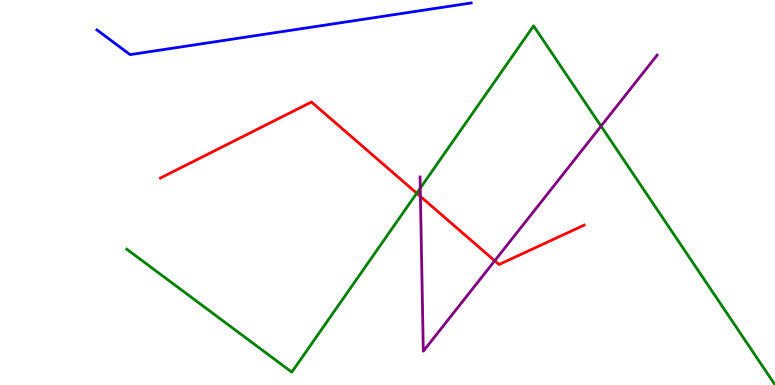[{'lines': ['blue', 'red'], 'intersections': []}, {'lines': ['green', 'red'], 'intersections': [{'x': 5.38, 'y': 4.98}]}, {'lines': ['purple', 'red'], 'intersections': [{'x': 5.42, 'y': 4.9}, {'x': 6.38, 'y': 3.23}]}, {'lines': ['blue', 'green'], 'intersections': []}, {'lines': ['blue', 'purple'], 'intersections': []}, {'lines': ['green', 'purple'], 'intersections': [{'x': 5.42, 'y': 5.11}, {'x': 7.76, 'y': 6.72}]}]